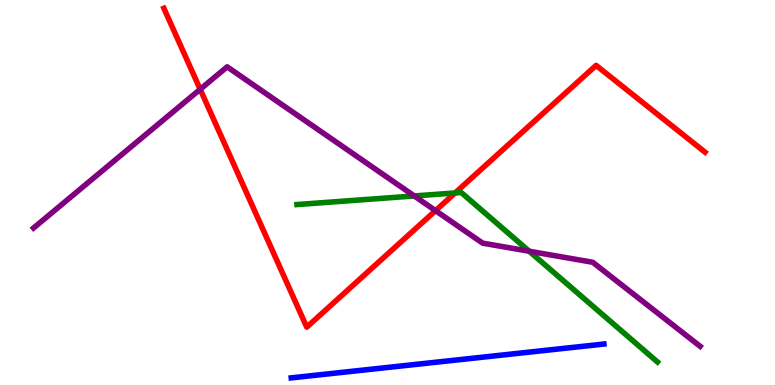[{'lines': ['blue', 'red'], 'intersections': []}, {'lines': ['green', 'red'], 'intersections': [{'x': 5.87, 'y': 4.99}]}, {'lines': ['purple', 'red'], 'intersections': [{'x': 2.58, 'y': 7.68}, {'x': 5.62, 'y': 4.53}]}, {'lines': ['blue', 'green'], 'intersections': []}, {'lines': ['blue', 'purple'], 'intersections': []}, {'lines': ['green', 'purple'], 'intersections': [{'x': 5.35, 'y': 4.91}, {'x': 6.83, 'y': 3.47}]}]